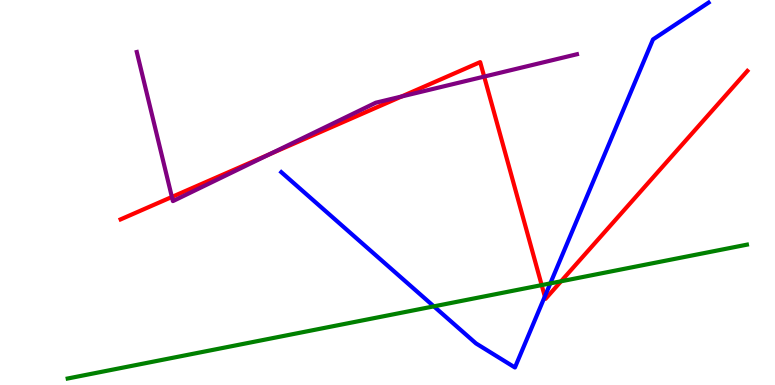[{'lines': ['blue', 'red'], 'intersections': [{'x': 7.03, 'y': 2.3}]}, {'lines': ['green', 'red'], 'intersections': [{'x': 6.99, 'y': 2.59}, {'x': 7.24, 'y': 2.69}]}, {'lines': ['purple', 'red'], 'intersections': [{'x': 2.22, 'y': 4.88}, {'x': 3.48, 'y': 5.99}, {'x': 5.18, 'y': 7.49}, {'x': 6.25, 'y': 8.01}]}, {'lines': ['blue', 'green'], 'intersections': [{'x': 5.6, 'y': 2.04}, {'x': 7.1, 'y': 2.64}]}, {'lines': ['blue', 'purple'], 'intersections': []}, {'lines': ['green', 'purple'], 'intersections': []}]